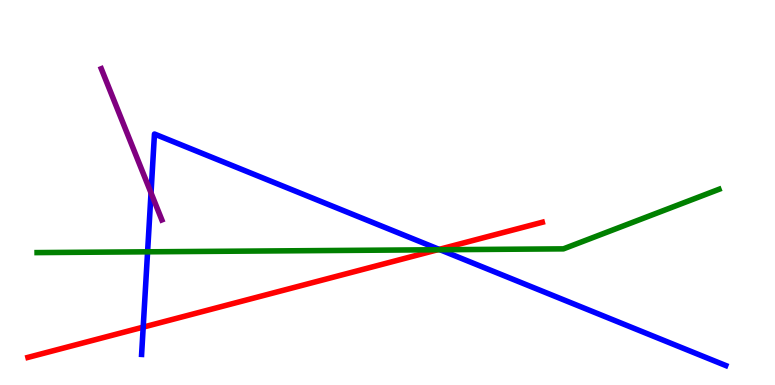[{'lines': ['blue', 'red'], 'intersections': [{'x': 1.85, 'y': 1.5}, {'x': 5.67, 'y': 3.52}]}, {'lines': ['green', 'red'], 'intersections': [{'x': 5.65, 'y': 3.51}]}, {'lines': ['purple', 'red'], 'intersections': []}, {'lines': ['blue', 'green'], 'intersections': [{'x': 1.9, 'y': 3.46}, {'x': 5.68, 'y': 3.51}]}, {'lines': ['blue', 'purple'], 'intersections': [{'x': 1.95, 'y': 4.99}]}, {'lines': ['green', 'purple'], 'intersections': []}]